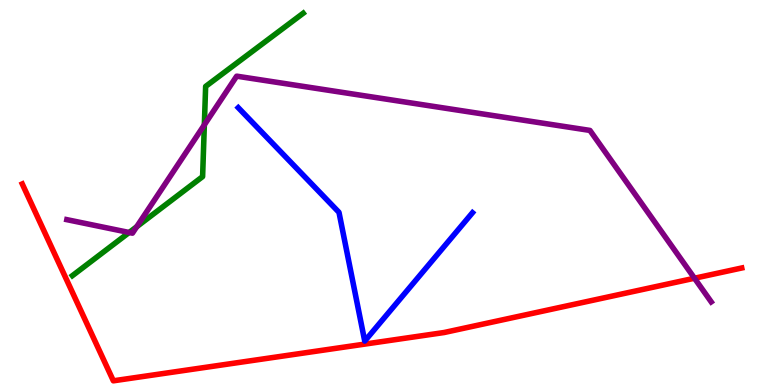[{'lines': ['blue', 'red'], 'intersections': []}, {'lines': ['green', 'red'], 'intersections': []}, {'lines': ['purple', 'red'], 'intersections': [{'x': 8.96, 'y': 2.77}]}, {'lines': ['blue', 'green'], 'intersections': []}, {'lines': ['blue', 'purple'], 'intersections': []}, {'lines': ['green', 'purple'], 'intersections': [{'x': 1.67, 'y': 3.96}, {'x': 1.76, 'y': 4.11}, {'x': 2.64, 'y': 6.76}]}]